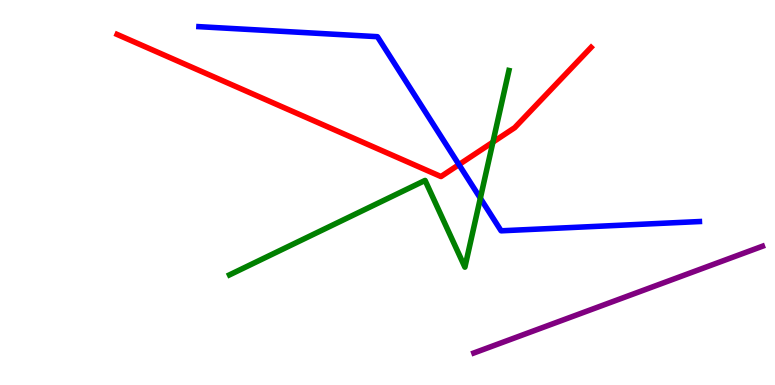[{'lines': ['blue', 'red'], 'intersections': [{'x': 5.92, 'y': 5.72}]}, {'lines': ['green', 'red'], 'intersections': [{'x': 6.36, 'y': 6.31}]}, {'lines': ['purple', 'red'], 'intersections': []}, {'lines': ['blue', 'green'], 'intersections': [{'x': 6.2, 'y': 4.85}]}, {'lines': ['blue', 'purple'], 'intersections': []}, {'lines': ['green', 'purple'], 'intersections': []}]